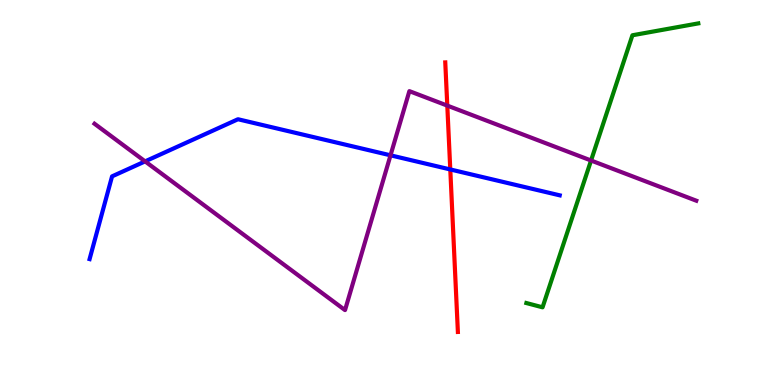[{'lines': ['blue', 'red'], 'intersections': [{'x': 5.81, 'y': 5.6}]}, {'lines': ['green', 'red'], 'intersections': []}, {'lines': ['purple', 'red'], 'intersections': [{'x': 5.77, 'y': 7.26}]}, {'lines': ['blue', 'green'], 'intersections': []}, {'lines': ['blue', 'purple'], 'intersections': [{'x': 1.87, 'y': 5.81}, {'x': 5.04, 'y': 5.97}]}, {'lines': ['green', 'purple'], 'intersections': [{'x': 7.63, 'y': 5.83}]}]